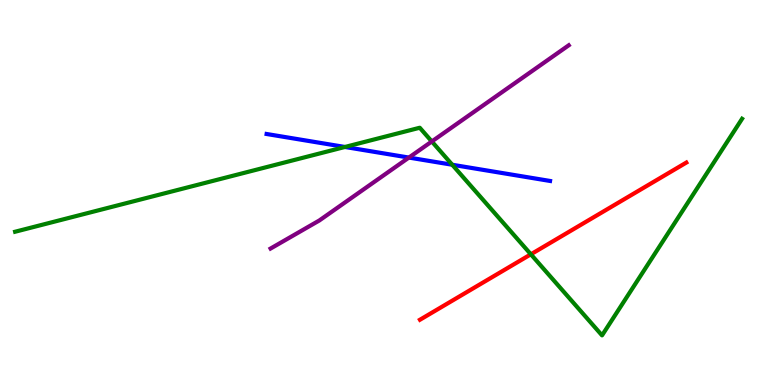[{'lines': ['blue', 'red'], 'intersections': []}, {'lines': ['green', 'red'], 'intersections': [{'x': 6.85, 'y': 3.39}]}, {'lines': ['purple', 'red'], 'intersections': []}, {'lines': ['blue', 'green'], 'intersections': [{'x': 4.45, 'y': 6.18}, {'x': 5.84, 'y': 5.72}]}, {'lines': ['blue', 'purple'], 'intersections': [{'x': 5.28, 'y': 5.91}]}, {'lines': ['green', 'purple'], 'intersections': [{'x': 5.57, 'y': 6.33}]}]